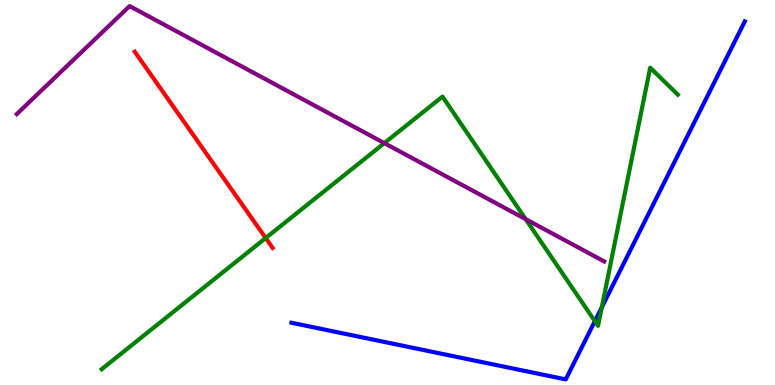[{'lines': ['blue', 'red'], 'intersections': []}, {'lines': ['green', 'red'], 'intersections': [{'x': 3.43, 'y': 3.82}]}, {'lines': ['purple', 'red'], 'intersections': []}, {'lines': ['blue', 'green'], 'intersections': [{'x': 7.68, 'y': 1.66}, {'x': 7.77, 'y': 2.02}]}, {'lines': ['blue', 'purple'], 'intersections': []}, {'lines': ['green', 'purple'], 'intersections': [{'x': 4.96, 'y': 6.28}, {'x': 6.78, 'y': 4.31}]}]